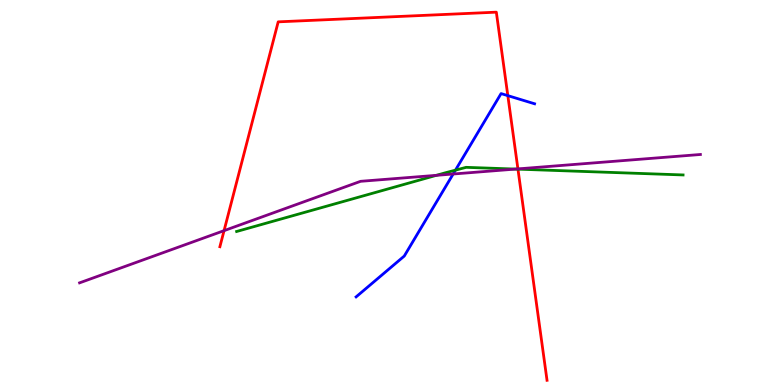[{'lines': ['blue', 'red'], 'intersections': [{'x': 6.55, 'y': 7.52}]}, {'lines': ['green', 'red'], 'intersections': [{'x': 6.68, 'y': 5.61}]}, {'lines': ['purple', 'red'], 'intersections': [{'x': 2.89, 'y': 4.01}, {'x': 6.68, 'y': 5.61}]}, {'lines': ['blue', 'green'], 'intersections': [{'x': 5.88, 'y': 5.58}]}, {'lines': ['blue', 'purple'], 'intersections': [{'x': 5.85, 'y': 5.48}]}, {'lines': ['green', 'purple'], 'intersections': [{'x': 5.63, 'y': 5.45}, {'x': 6.65, 'y': 5.61}]}]